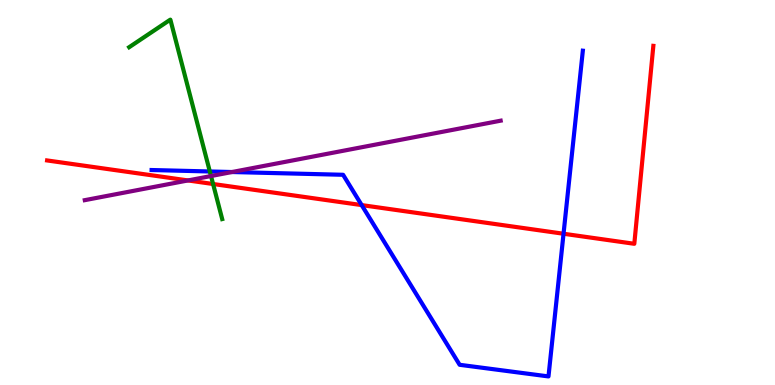[{'lines': ['blue', 'red'], 'intersections': [{'x': 4.67, 'y': 4.67}, {'x': 7.27, 'y': 3.93}]}, {'lines': ['green', 'red'], 'intersections': [{'x': 2.75, 'y': 5.22}]}, {'lines': ['purple', 'red'], 'intersections': [{'x': 2.43, 'y': 5.31}]}, {'lines': ['blue', 'green'], 'intersections': [{'x': 2.71, 'y': 5.55}]}, {'lines': ['blue', 'purple'], 'intersections': [{'x': 2.99, 'y': 5.53}]}, {'lines': ['green', 'purple'], 'intersections': [{'x': 2.72, 'y': 5.43}]}]